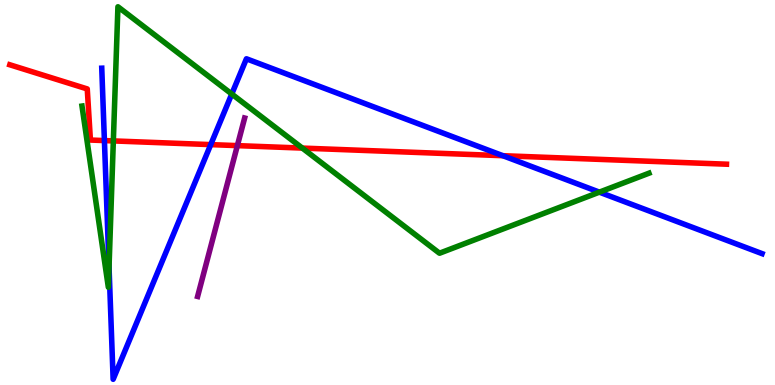[{'lines': ['blue', 'red'], 'intersections': [{'x': 1.35, 'y': 6.35}, {'x': 2.72, 'y': 6.24}, {'x': 6.49, 'y': 5.96}]}, {'lines': ['green', 'red'], 'intersections': [{'x': 1.46, 'y': 6.34}, {'x': 3.9, 'y': 6.15}]}, {'lines': ['purple', 'red'], 'intersections': [{'x': 3.06, 'y': 6.22}]}, {'lines': ['blue', 'green'], 'intersections': [{'x': 1.41, 'y': 3.06}, {'x': 2.99, 'y': 7.56}, {'x': 7.73, 'y': 5.01}]}, {'lines': ['blue', 'purple'], 'intersections': []}, {'lines': ['green', 'purple'], 'intersections': []}]